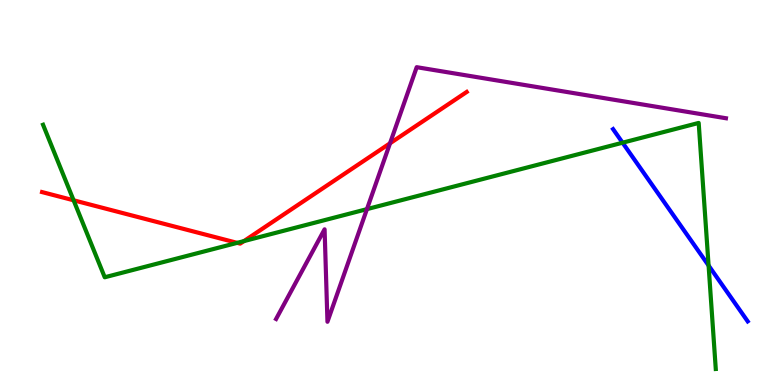[{'lines': ['blue', 'red'], 'intersections': []}, {'lines': ['green', 'red'], 'intersections': [{'x': 0.95, 'y': 4.8}, {'x': 3.06, 'y': 3.69}, {'x': 3.15, 'y': 3.74}]}, {'lines': ['purple', 'red'], 'intersections': [{'x': 5.03, 'y': 6.28}]}, {'lines': ['blue', 'green'], 'intersections': [{'x': 8.03, 'y': 6.29}, {'x': 9.14, 'y': 3.1}]}, {'lines': ['blue', 'purple'], 'intersections': []}, {'lines': ['green', 'purple'], 'intersections': [{'x': 4.73, 'y': 4.57}]}]